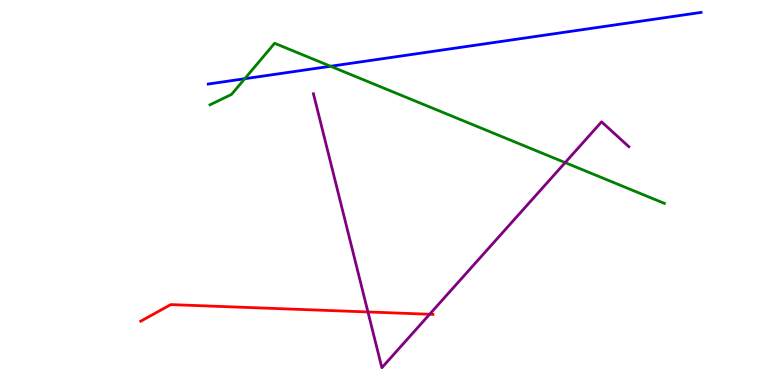[{'lines': ['blue', 'red'], 'intersections': []}, {'lines': ['green', 'red'], 'intersections': []}, {'lines': ['purple', 'red'], 'intersections': [{'x': 4.75, 'y': 1.9}, {'x': 5.54, 'y': 1.84}]}, {'lines': ['blue', 'green'], 'intersections': [{'x': 3.16, 'y': 7.96}, {'x': 4.27, 'y': 8.28}]}, {'lines': ['blue', 'purple'], 'intersections': []}, {'lines': ['green', 'purple'], 'intersections': [{'x': 7.29, 'y': 5.78}]}]